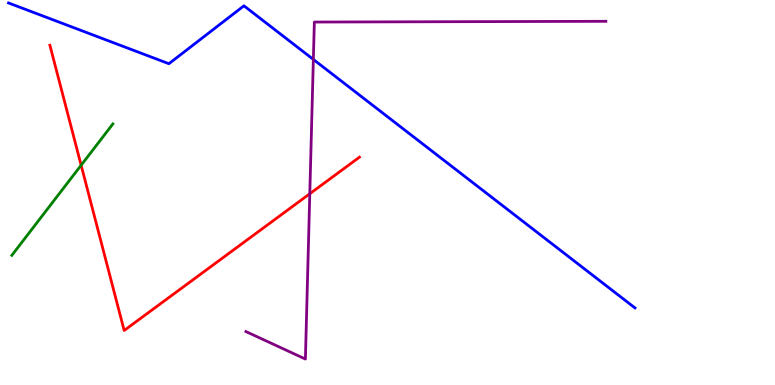[{'lines': ['blue', 'red'], 'intersections': []}, {'lines': ['green', 'red'], 'intersections': [{'x': 1.05, 'y': 5.71}]}, {'lines': ['purple', 'red'], 'intersections': [{'x': 4.0, 'y': 4.97}]}, {'lines': ['blue', 'green'], 'intersections': []}, {'lines': ['blue', 'purple'], 'intersections': [{'x': 4.04, 'y': 8.46}]}, {'lines': ['green', 'purple'], 'intersections': []}]